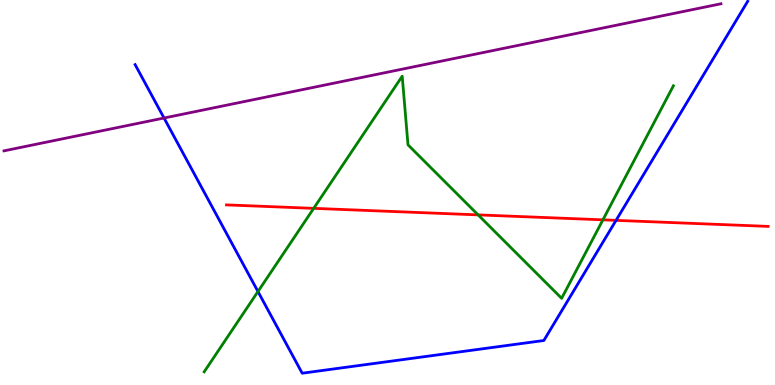[{'lines': ['blue', 'red'], 'intersections': [{'x': 7.95, 'y': 4.28}]}, {'lines': ['green', 'red'], 'intersections': [{'x': 4.05, 'y': 4.59}, {'x': 6.17, 'y': 4.42}, {'x': 7.78, 'y': 4.29}]}, {'lines': ['purple', 'red'], 'intersections': []}, {'lines': ['blue', 'green'], 'intersections': [{'x': 3.33, 'y': 2.43}]}, {'lines': ['blue', 'purple'], 'intersections': [{'x': 2.12, 'y': 6.93}]}, {'lines': ['green', 'purple'], 'intersections': []}]